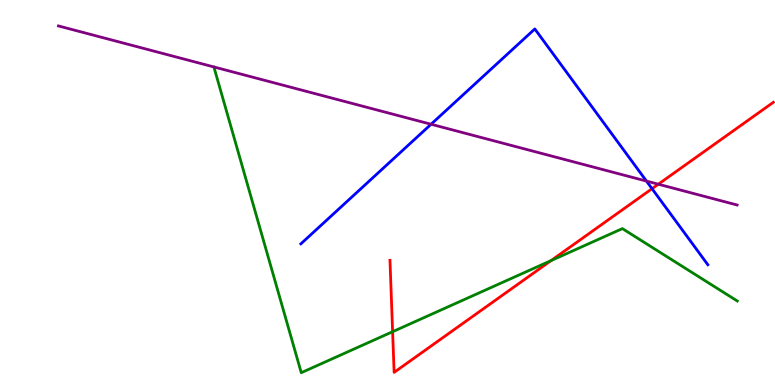[{'lines': ['blue', 'red'], 'intersections': [{'x': 8.41, 'y': 5.1}]}, {'lines': ['green', 'red'], 'intersections': [{'x': 5.07, 'y': 1.38}, {'x': 7.11, 'y': 3.23}]}, {'lines': ['purple', 'red'], 'intersections': [{'x': 8.49, 'y': 5.22}]}, {'lines': ['blue', 'green'], 'intersections': []}, {'lines': ['blue', 'purple'], 'intersections': [{'x': 5.56, 'y': 6.77}, {'x': 8.34, 'y': 5.3}]}, {'lines': ['green', 'purple'], 'intersections': []}]